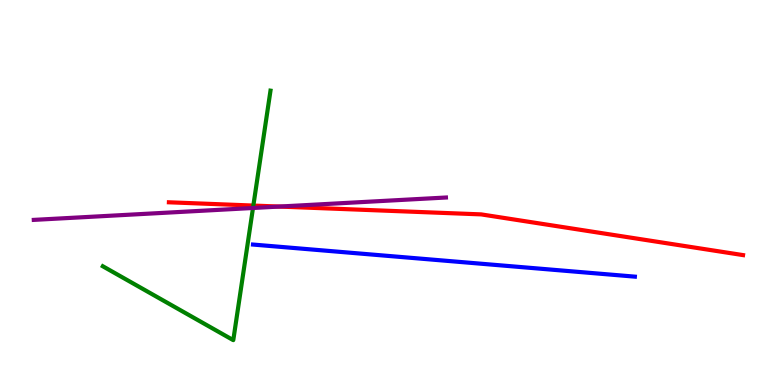[{'lines': ['blue', 'red'], 'intersections': []}, {'lines': ['green', 'red'], 'intersections': [{'x': 3.27, 'y': 4.66}]}, {'lines': ['purple', 'red'], 'intersections': [{'x': 3.6, 'y': 4.63}]}, {'lines': ['blue', 'green'], 'intersections': []}, {'lines': ['blue', 'purple'], 'intersections': []}, {'lines': ['green', 'purple'], 'intersections': [{'x': 3.26, 'y': 4.6}]}]